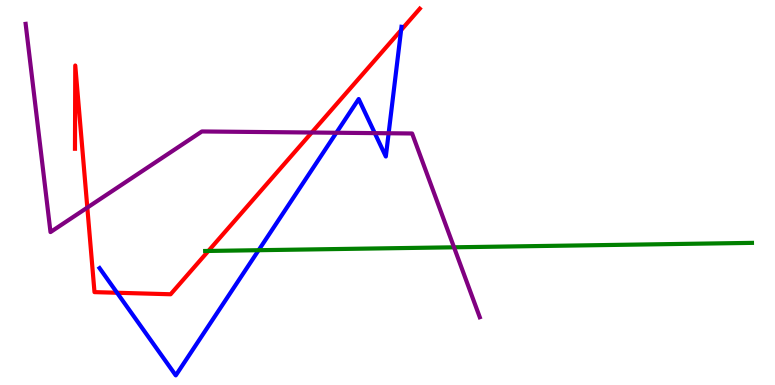[{'lines': ['blue', 'red'], 'intersections': [{'x': 1.51, 'y': 2.4}, {'x': 5.18, 'y': 9.22}]}, {'lines': ['green', 'red'], 'intersections': [{'x': 2.69, 'y': 3.48}]}, {'lines': ['purple', 'red'], 'intersections': [{'x': 1.13, 'y': 4.61}, {'x': 4.02, 'y': 6.56}]}, {'lines': ['blue', 'green'], 'intersections': [{'x': 3.34, 'y': 3.5}]}, {'lines': ['blue', 'purple'], 'intersections': [{'x': 4.34, 'y': 6.55}, {'x': 4.84, 'y': 6.54}, {'x': 5.01, 'y': 6.54}]}, {'lines': ['green', 'purple'], 'intersections': [{'x': 5.86, 'y': 3.58}]}]